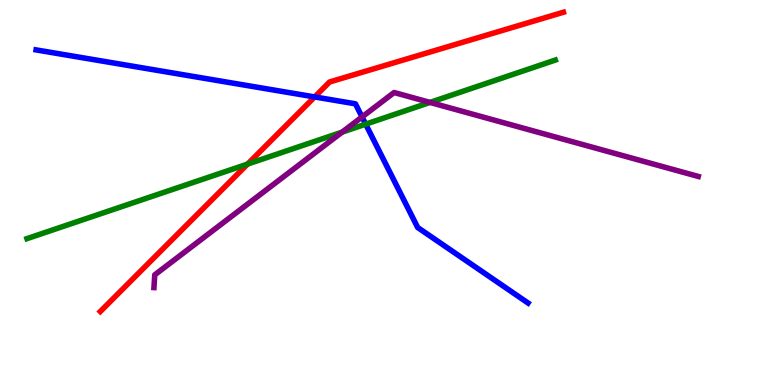[{'lines': ['blue', 'red'], 'intersections': [{'x': 4.06, 'y': 7.48}]}, {'lines': ['green', 'red'], 'intersections': [{'x': 3.19, 'y': 5.74}]}, {'lines': ['purple', 'red'], 'intersections': []}, {'lines': ['blue', 'green'], 'intersections': [{'x': 4.72, 'y': 6.77}]}, {'lines': ['blue', 'purple'], 'intersections': [{'x': 4.67, 'y': 6.96}]}, {'lines': ['green', 'purple'], 'intersections': [{'x': 4.41, 'y': 6.57}, {'x': 5.55, 'y': 7.34}]}]